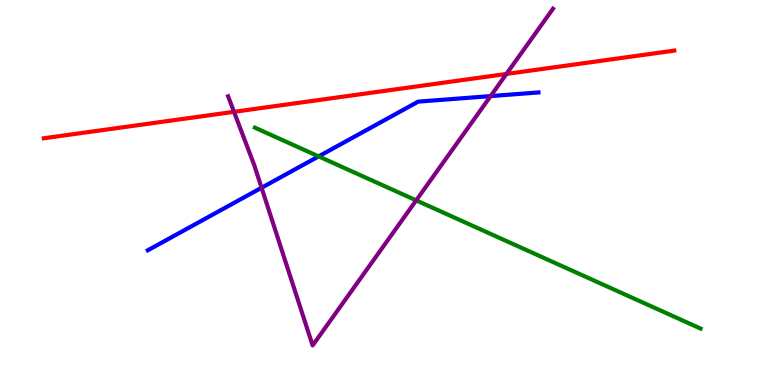[{'lines': ['blue', 'red'], 'intersections': []}, {'lines': ['green', 'red'], 'intersections': []}, {'lines': ['purple', 'red'], 'intersections': [{'x': 3.02, 'y': 7.1}, {'x': 6.53, 'y': 8.08}]}, {'lines': ['blue', 'green'], 'intersections': [{'x': 4.11, 'y': 5.94}]}, {'lines': ['blue', 'purple'], 'intersections': [{'x': 3.38, 'y': 5.12}, {'x': 6.33, 'y': 7.5}]}, {'lines': ['green', 'purple'], 'intersections': [{'x': 5.37, 'y': 4.8}]}]